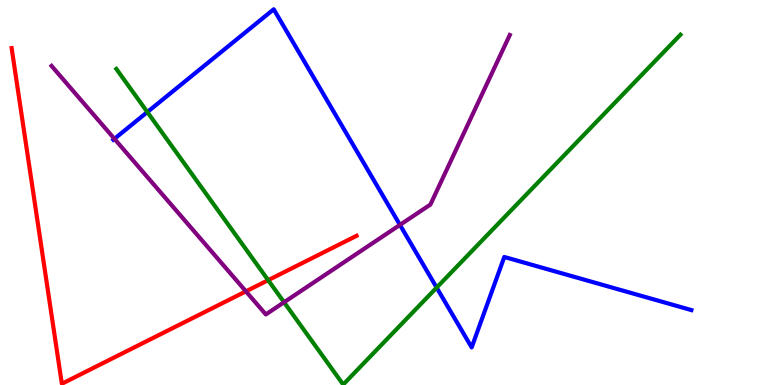[{'lines': ['blue', 'red'], 'intersections': []}, {'lines': ['green', 'red'], 'intersections': [{'x': 3.46, 'y': 2.72}]}, {'lines': ['purple', 'red'], 'intersections': [{'x': 3.17, 'y': 2.43}]}, {'lines': ['blue', 'green'], 'intersections': [{'x': 1.9, 'y': 7.09}, {'x': 5.63, 'y': 2.53}]}, {'lines': ['blue', 'purple'], 'intersections': [{'x': 1.48, 'y': 6.39}, {'x': 5.16, 'y': 4.16}]}, {'lines': ['green', 'purple'], 'intersections': [{'x': 3.67, 'y': 2.15}]}]